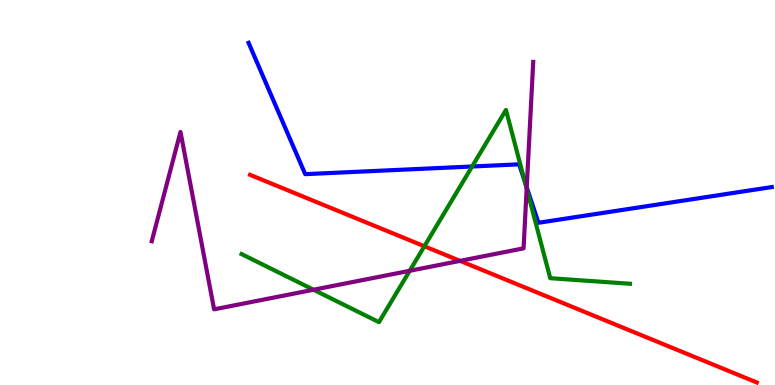[{'lines': ['blue', 'red'], 'intersections': []}, {'lines': ['green', 'red'], 'intersections': [{'x': 5.48, 'y': 3.6}]}, {'lines': ['purple', 'red'], 'intersections': [{'x': 5.94, 'y': 3.22}]}, {'lines': ['blue', 'green'], 'intersections': [{'x': 6.09, 'y': 5.68}, {'x': 6.77, 'y': 5.29}]}, {'lines': ['blue', 'purple'], 'intersections': [{'x': 6.8, 'y': 5.13}]}, {'lines': ['green', 'purple'], 'intersections': [{'x': 4.05, 'y': 2.47}, {'x': 5.29, 'y': 2.97}, {'x': 6.8, 'y': 5.1}]}]